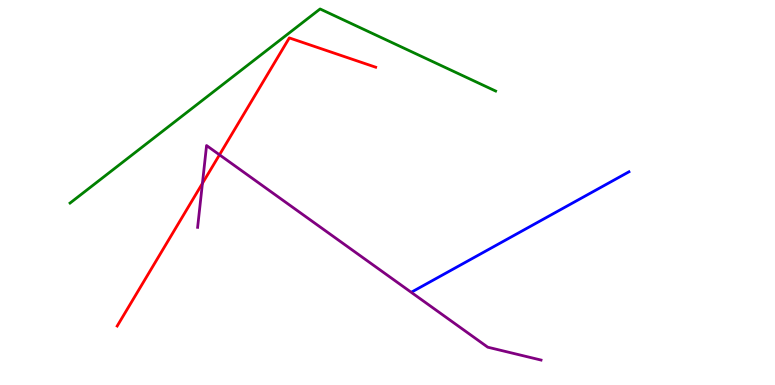[{'lines': ['blue', 'red'], 'intersections': []}, {'lines': ['green', 'red'], 'intersections': []}, {'lines': ['purple', 'red'], 'intersections': [{'x': 2.61, 'y': 5.24}, {'x': 2.83, 'y': 5.98}]}, {'lines': ['blue', 'green'], 'intersections': []}, {'lines': ['blue', 'purple'], 'intersections': []}, {'lines': ['green', 'purple'], 'intersections': []}]